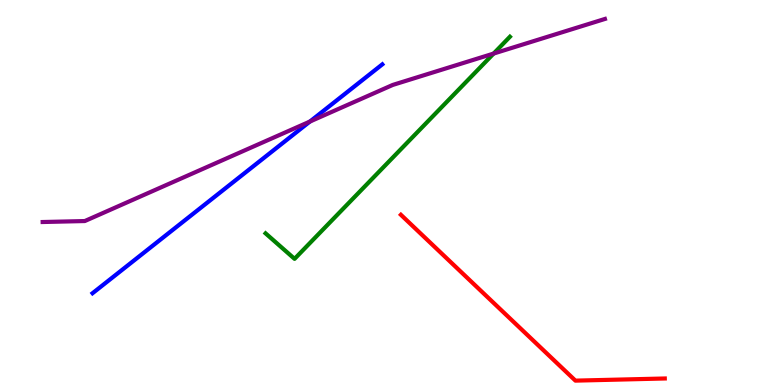[{'lines': ['blue', 'red'], 'intersections': []}, {'lines': ['green', 'red'], 'intersections': []}, {'lines': ['purple', 'red'], 'intersections': []}, {'lines': ['blue', 'green'], 'intersections': []}, {'lines': ['blue', 'purple'], 'intersections': [{'x': 4.0, 'y': 6.84}]}, {'lines': ['green', 'purple'], 'intersections': [{'x': 6.37, 'y': 8.61}]}]